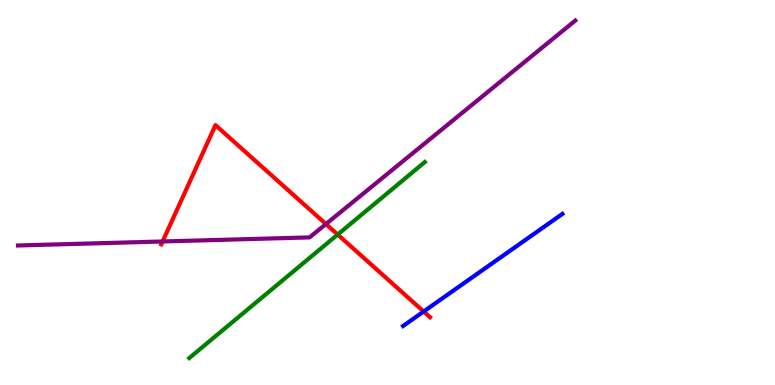[{'lines': ['blue', 'red'], 'intersections': [{'x': 5.47, 'y': 1.91}]}, {'lines': ['green', 'red'], 'intersections': [{'x': 4.36, 'y': 3.91}]}, {'lines': ['purple', 'red'], 'intersections': [{'x': 2.1, 'y': 3.73}, {'x': 4.21, 'y': 4.18}]}, {'lines': ['blue', 'green'], 'intersections': []}, {'lines': ['blue', 'purple'], 'intersections': []}, {'lines': ['green', 'purple'], 'intersections': []}]